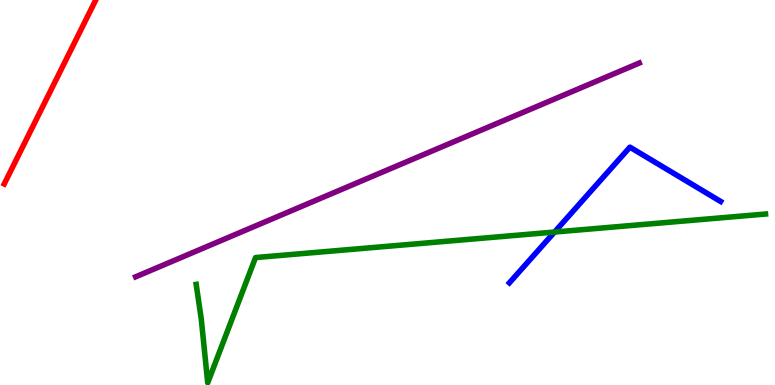[{'lines': ['blue', 'red'], 'intersections': []}, {'lines': ['green', 'red'], 'intersections': []}, {'lines': ['purple', 'red'], 'intersections': []}, {'lines': ['blue', 'green'], 'intersections': [{'x': 7.16, 'y': 3.97}]}, {'lines': ['blue', 'purple'], 'intersections': []}, {'lines': ['green', 'purple'], 'intersections': []}]